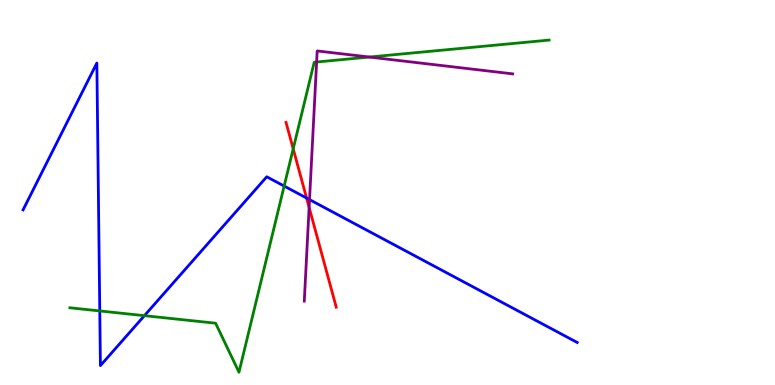[{'lines': ['blue', 'red'], 'intersections': [{'x': 3.96, 'y': 4.86}]}, {'lines': ['green', 'red'], 'intersections': [{'x': 3.78, 'y': 6.13}]}, {'lines': ['purple', 'red'], 'intersections': [{'x': 3.99, 'y': 4.61}]}, {'lines': ['blue', 'green'], 'intersections': [{'x': 1.29, 'y': 1.92}, {'x': 1.86, 'y': 1.8}, {'x': 3.67, 'y': 5.17}]}, {'lines': ['blue', 'purple'], 'intersections': [{'x': 3.99, 'y': 4.82}]}, {'lines': ['green', 'purple'], 'intersections': [{'x': 4.09, 'y': 8.39}, {'x': 4.76, 'y': 8.52}]}]